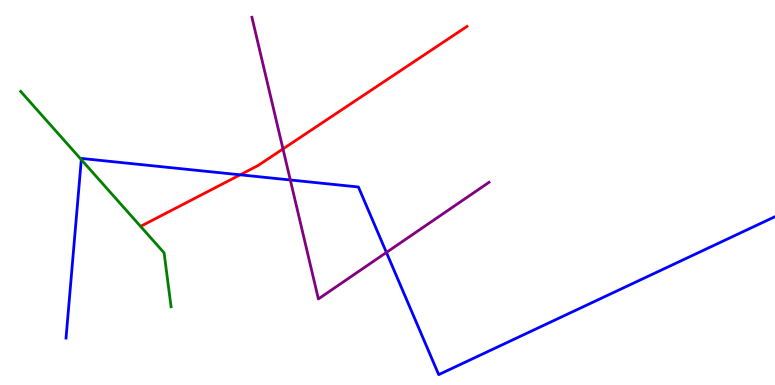[{'lines': ['blue', 'red'], 'intersections': [{'x': 3.1, 'y': 5.46}]}, {'lines': ['green', 'red'], 'intersections': []}, {'lines': ['purple', 'red'], 'intersections': [{'x': 3.65, 'y': 6.13}]}, {'lines': ['blue', 'green'], 'intersections': [{'x': 1.05, 'y': 5.85}]}, {'lines': ['blue', 'purple'], 'intersections': [{'x': 3.75, 'y': 5.33}, {'x': 4.99, 'y': 3.44}]}, {'lines': ['green', 'purple'], 'intersections': []}]